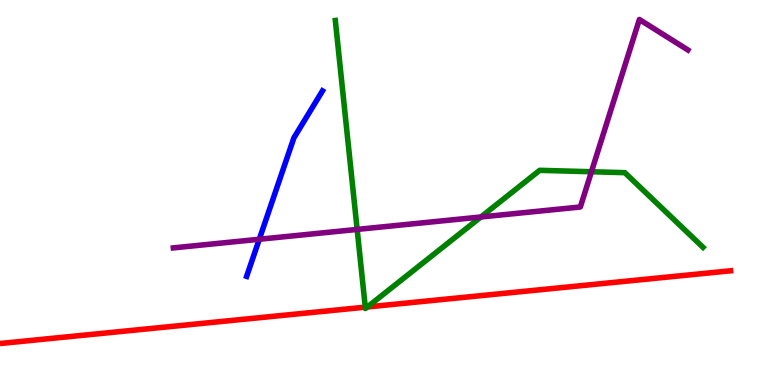[{'lines': ['blue', 'red'], 'intersections': []}, {'lines': ['green', 'red'], 'intersections': [{'x': 4.71, 'y': 2.02}, {'x': 4.74, 'y': 2.03}]}, {'lines': ['purple', 'red'], 'intersections': []}, {'lines': ['blue', 'green'], 'intersections': []}, {'lines': ['blue', 'purple'], 'intersections': [{'x': 3.35, 'y': 3.79}]}, {'lines': ['green', 'purple'], 'intersections': [{'x': 4.61, 'y': 4.04}, {'x': 6.2, 'y': 4.36}, {'x': 7.63, 'y': 5.54}]}]